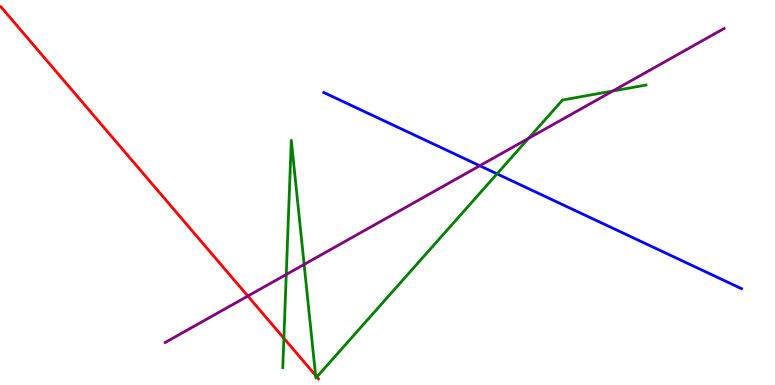[{'lines': ['blue', 'red'], 'intersections': []}, {'lines': ['green', 'red'], 'intersections': [{'x': 3.66, 'y': 1.21}, {'x': 4.07, 'y': 0.249}, {'x': 4.09, 'y': 0.21}]}, {'lines': ['purple', 'red'], 'intersections': [{'x': 3.2, 'y': 2.31}]}, {'lines': ['blue', 'green'], 'intersections': [{'x': 6.41, 'y': 5.48}]}, {'lines': ['blue', 'purple'], 'intersections': [{'x': 6.19, 'y': 5.69}]}, {'lines': ['green', 'purple'], 'intersections': [{'x': 3.69, 'y': 2.87}, {'x': 3.92, 'y': 3.13}, {'x': 6.82, 'y': 6.41}, {'x': 7.91, 'y': 7.64}]}]